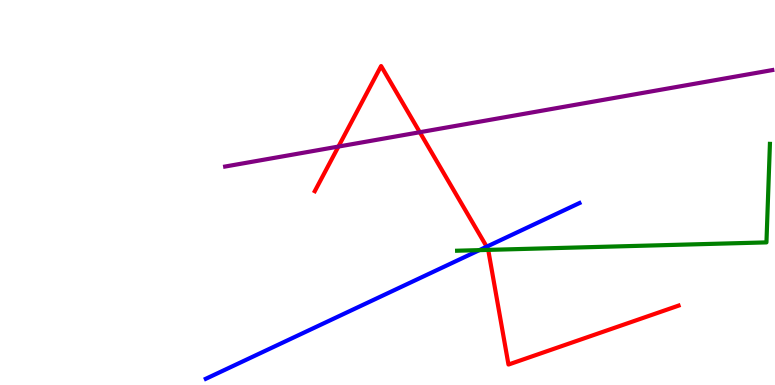[{'lines': ['blue', 'red'], 'intersections': [{'x': 6.28, 'y': 3.59}]}, {'lines': ['green', 'red'], 'intersections': [{'x': 6.3, 'y': 3.51}]}, {'lines': ['purple', 'red'], 'intersections': [{'x': 4.37, 'y': 6.19}, {'x': 5.42, 'y': 6.57}]}, {'lines': ['blue', 'green'], 'intersections': [{'x': 6.19, 'y': 3.5}]}, {'lines': ['blue', 'purple'], 'intersections': []}, {'lines': ['green', 'purple'], 'intersections': []}]